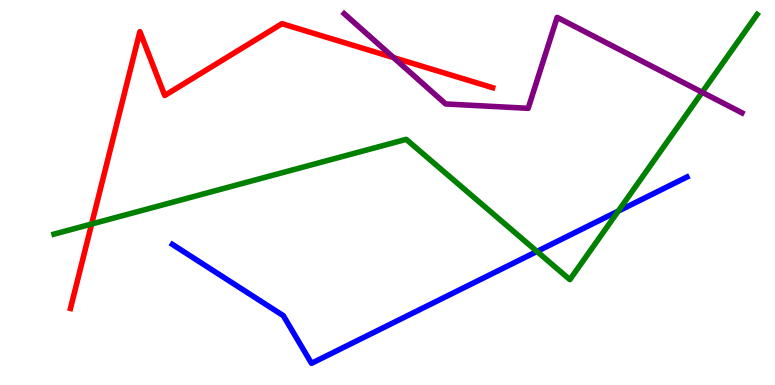[{'lines': ['blue', 'red'], 'intersections': []}, {'lines': ['green', 'red'], 'intersections': [{'x': 1.18, 'y': 4.18}]}, {'lines': ['purple', 'red'], 'intersections': [{'x': 5.08, 'y': 8.5}]}, {'lines': ['blue', 'green'], 'intersections': [{'x': 6.93, 'y': 3.47}, {'x': 7.98, 'y': 4.52}]}, {'lines': ['blue', 'purple'], 'intersections': []}, {'lines': ['green', 'purple'], 'intersections': [{'x': 9.06, 'y': 7.6}]}]